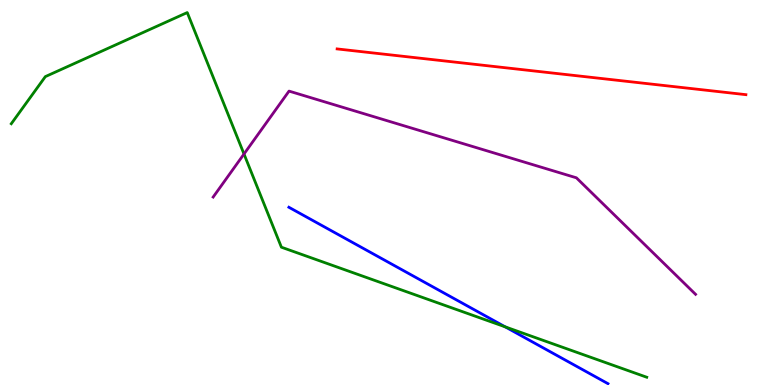[{'lines': ['blue', 'red'], 'intersections': []}, {'lines': ['green', 'red'], 'intersections': []}, {'lines': ['purple', 'red'], 'intersections': []}, {'lines': ['blue', 'green'], 'intersections': [{'x': 6.52, 'y': 1.51}]}, {'lines': ['blue', 'purple'], 'intersections': []}, {'lines': ['green', 'purple'], 'intersections': [{'x': 3.15, 'y': 6.0}]}]